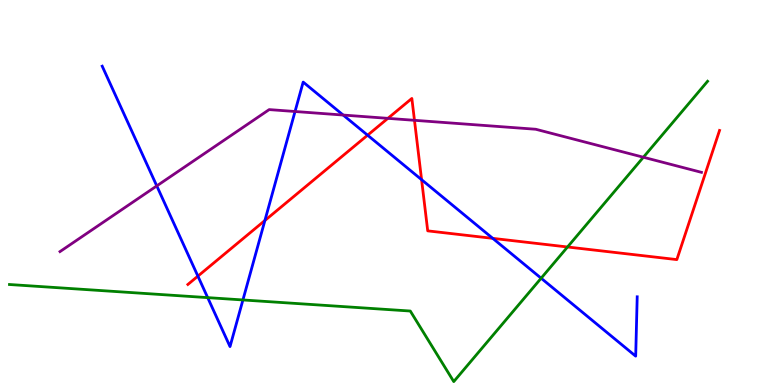[{'lines': ['blue', 'red'], 'intersections': [{'x': 2.55, 'y': 2.83}, {'x': 3.42, 'y': 4.27}, {'x': 4.74, 'y': 6.49}, {'x': 5.44, 'y': 5.33}, {'x': 6.36, 'y': 3.81}]}, {'lines': ['green', 'red'], 'intersections': [{'x': 7.32, 'y': 3.58}]}, {'lines': ['purple', 'red'], 'intersections': [{'x': 5.0, 'y': 6.93}, {'x': 5.35, 'y': 6.88}]}, {'lines': ['blue', 'green'], 'intersections': [{'x': 2.68, 'y': 2.27}, {'x': 3.13, 'y': 2.21}, {'x': 6.98, 'y': 2.77}]}, {'lines': ['blue', 'purple'], 'intersections': [{'x': 2.02, 'y': 5.17}, {'x': 3.81, 'y': 7.1}, {'x': 4.43, 'y': 7.01}]}, {'lines': ['green', 'purple'], 'intersections': [{'x': 8.3, 'y': 5.92}]}]